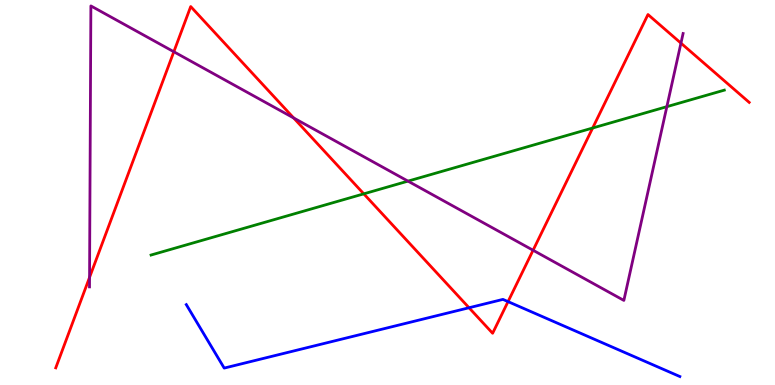[{'lines': ['blue', 'red'], 'intersections': [{'x': 6.05, 'y': 2.01}, {'x': 6.56, 'y': 2.17}]}, {'lines': ['green', 'red'], 'intersections': [{'x': 4.69, 'y': 4.97}, {'x': 7.65, 'y': 6.68}]}, {'lines': ['purple', 'red'], 'intersections': [{'x': 1.16, 'y': 2.8}, {'x': 2.24, 'y': 8.66}, {'x': 3.79, 'y': 6.94}, {'x': 6.88, 'y': 3.5}, {'x': 8.79, 'y': 8.88}]}, {'lines': ['blue', 'green'], 'intersections': []}, {'lines': ['blue', 'purple'], 'intersections': []}, {'lines': ['green', 'purple'], 'intersections': [{'x': 5.26, 'y': 5.3}, {'x': 8.6, 'y': 7.23}]}]